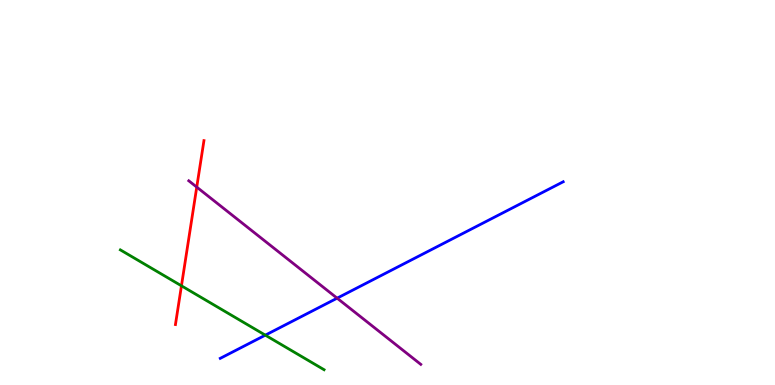[{'lines': ['blue', 'red'], 'intersections': []}, {'lines': ['green', 'red'], 'intersections': [{'x': 2.34, 'y': 2.58}]}, {'lines': ['purple', 'red'], 'intersections': [{'x': 2.54, 'y': 5.14}]}, {'lines': ['blue', 'green'], 'intersections': [{'x': 3.42, 'y': 1.29}]}, {'lines': ['blue', 'purple'], 'intersections': [{'x': 4.35, 'y': 2.26}]}, {'lines': ['green', 'purple'], 'intersections': []}]